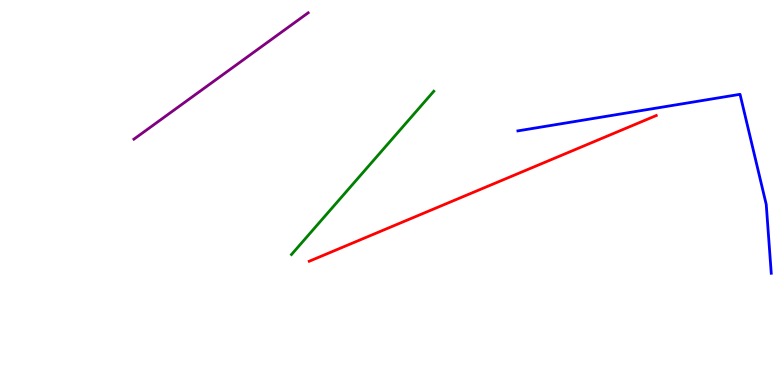[{'lines': ['blue', 'red'], 'intersections': []}, {'lines': ['green', 'red'], 'intersections': []}, {'lines': ['purple', 'red'], 'intersections': []}, {'lines': ['blue', 'green'], 'intersections': []}, {'lines': ['blue', 'purple'], 'intersections': []}, {'lines': ['green', 'purple'], 'intersections': []}]